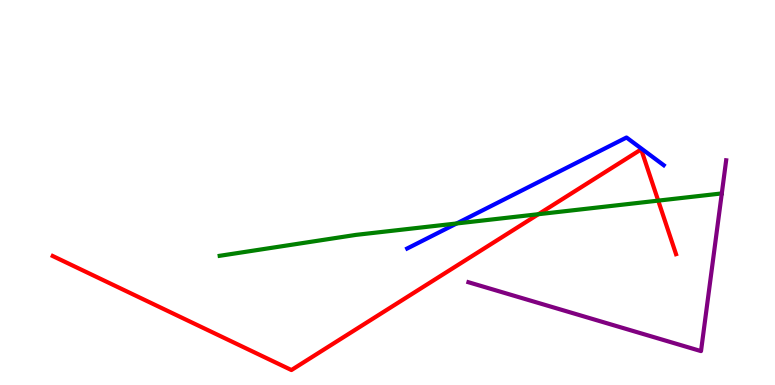[{'lines': ['blue', 'red'], 'intersections': []}, {'lines': ['green', 'red'], 'intersections': [{'x': 6.95, 'y': 4.44}, {'x': 8.49, 'y': 4.79}]}, {'lines': ['purple', 'red'], 'intersections': []}, {'lines': ['blue', 'green'], 'intersections': [{'x': 5.89, 'y': 4.2}]}, {'lines': ['blue', 'purple'], 'intersections': []}, {'lines': ['green', 'purple'], 'intersections': []}]